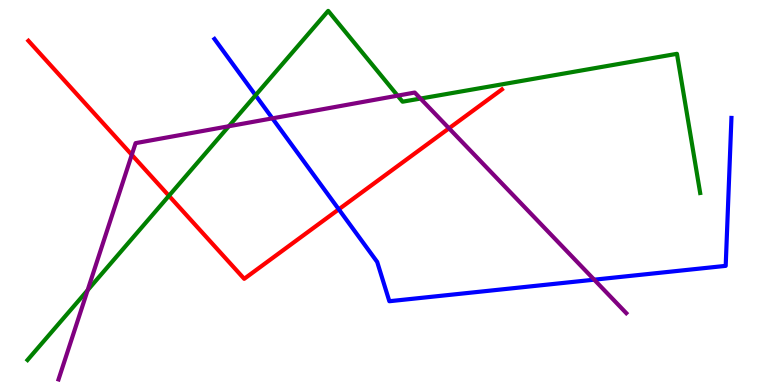[{'lines': ['blue', 'red'], 'intersections': [{'x': 4.37, 'y': 4.56}]}, {'lines': ['green', 'red'], 'intersections': [{'x': 2.18, 'y': 4.91}]}, {'lines': ['purple', 'red'], 'intersections': [{'x': 1.7, 'y': 5.98}, {'x': 5.79, 'y': 6.67}]}, {'lines': ['blue', 'green'], 'intersections': [{'x': 3.3, 'y': 7.53}]}, {'lines': ['blue', 'purple'], 'intersections': [{'x': 3.51, 'y': 6.93}, {'x': 7.67, 'y': 2.74}]}, {'lines': ['green', 'purple'], 'intersections': [{'x': 1.13, 'y': 2.46}, {'x': 2.95, 'y': 6.72}, {'x': 5.13, 'y': 7.52}, {'x': 5.43, 'y': 7.44}]}]